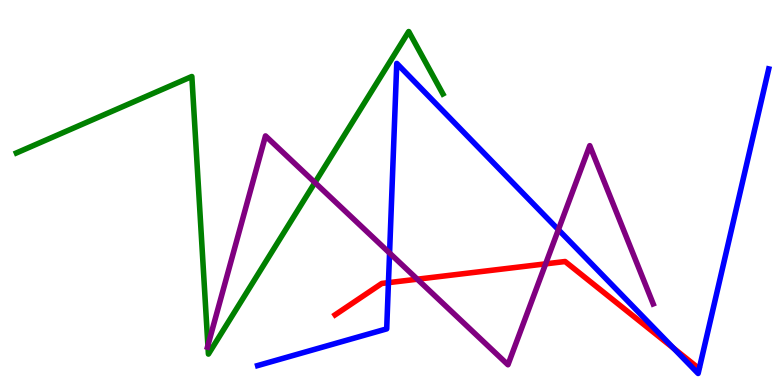[{'lines': ['blue', 'red'], 'intersections': [{'x': 5.01, 'y': 2.66}, {'x': 8.69, 'y': 0.953}]}, {'lines': ['green', 'red'], 'intersections': []}, {'lines': ['purple', 'red'], 'intersections': [{'x': 5.38, 'y': 2.75}, {'x': 7.04, 'y': 3.15}]}, {'lines': ['blue', 'green'], 'intersections': []}, {'lines': ['blue', 'purple'], 'intersections': [{'x': 5.03, 'y': 3.43}, {'x': 7.2, 'y': 4.03}]}, {'lines': ['green', 'purple'], 'intersections': [{'x': 2.68, 'y': 1.03}, {'x': 4.06, 'y': 5.26}]}]